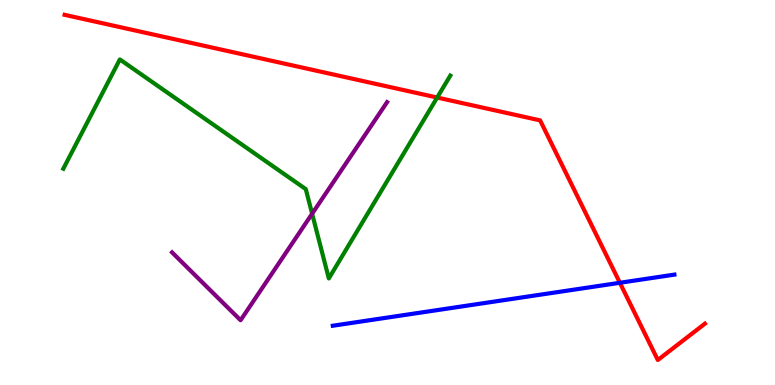[{'lines': ['blue', 'red'], 'intersections': [{'x': 8.0, 'y': 2.66}]}, {'lines': ['green', 'red'], 'intersections': [{'x': 5.64, 'y': 7.47}]}, {'lines': ['purple', 'red'], 'intersections': []}, {'lines': ['blue', 'green'], 'intersections': []}, {'lines': ['blue', 'purple'], 'intersections': []}, {'lines': ['green', 'purple'], 'intersections': [{'x': 4.03, 'y': 4.45}]}]